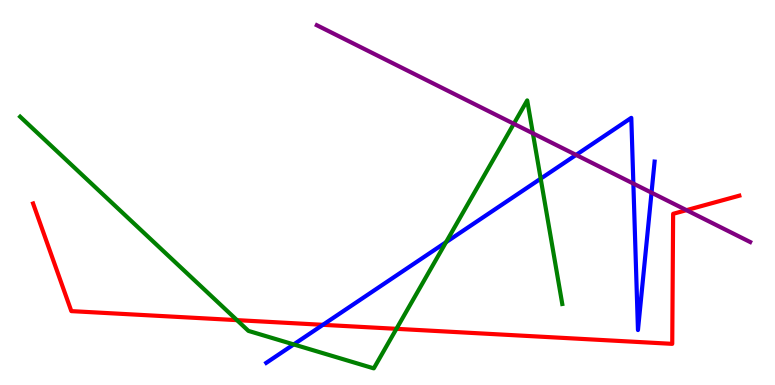[{'lines': ['blue', 'red'], 'intersections': [{'x': 4.17, 'y': 1.56}]}, {'lines': ['green', 'red'], 'intersections': [{'x': 3.06, 'y': 1.68}, {'x': 5.12, 'y': 1.46}]}, {'lines': ['purple', 'red'], 'intersections': [{'x': 8.86, 'y': 4.54}]}, {'lines': ['blue', 'green'], 'intersections': [{'x': 3.79, 'y': 1.05}, {'x': 5.76, 'y': 3.71}, {'x': 6.98, 'y': 5.36}]}, {'lines': ['blue', 'purple'], 'intersections': [{'x': 7.43, 'y': 5.98}, {'x': 8.17, 'y': 5.23}, {'x': 8.41, 'y': 5.0}]}, {'lines': ['green', 'purple'], 'intersections': [{'x': 6.63, 'y': 6.79}, {'x': 6.88, 'y': 6.54}]}]